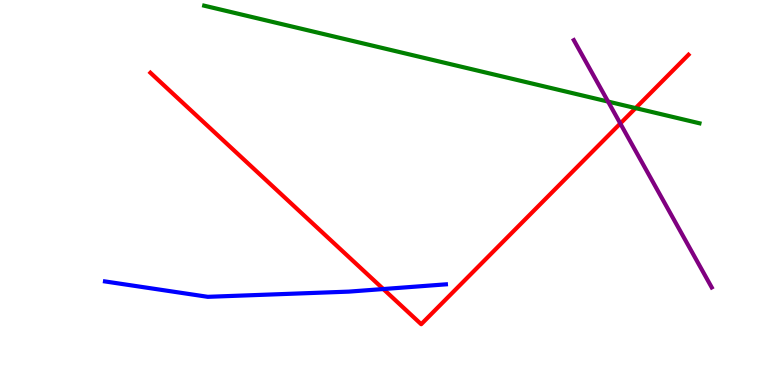[{'lines': ['blue', 'red'], 'intersections': [{'x': 4.95, 'y': 2.49}]}, {'lines': ['green', 'red'], 'intersections': [{'x': 8.2, 'y': 7.19}]}, {'lines': ['purple', 'red'], 'intersections': [{'x': 8.0, 'y': 6.79}]}, {'lines': ['blue', 'green'], 'intersections': []}, {'lines': ['blue', 'purple'], 'intersections': []}, {'lines': ['green', 'purple'], 'intersections': [{'x': 7.85, 'y': 7.36}]}]